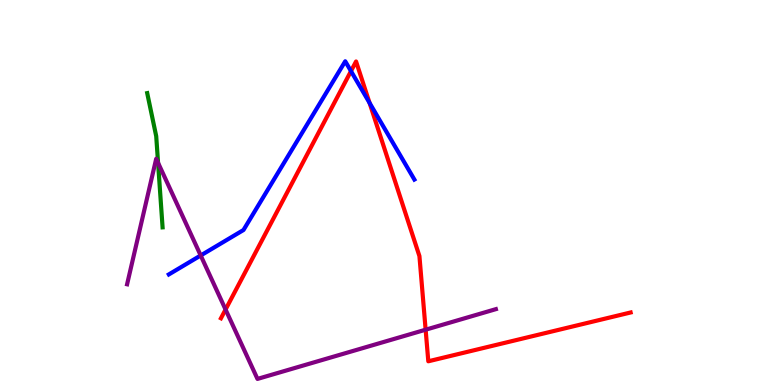[{'lines': ['blue', 'red'], 'intersections': [{'x': 4.53, 'y': 8.15}, {'x': 4.77, 'y': 7.33}]}, {'lines': ['green', 'red'], 'intersections': []}, {'lines': ['purple', 'red'], 'intersections': [{'x': 2.91, 'y': 1.96}, {'x': 5.49, 'y': 1.44}]}, {'lines': ['blue', 'green'], 'intersections': []}, {'lines': ['blue', 'purple'], 'intersections': [{'x': 2.59, 'y': 3.36}]}, {'lines': ['green', 'purple'], 'intersections': [{'x': 2.04, 'y': 5.77}]}]